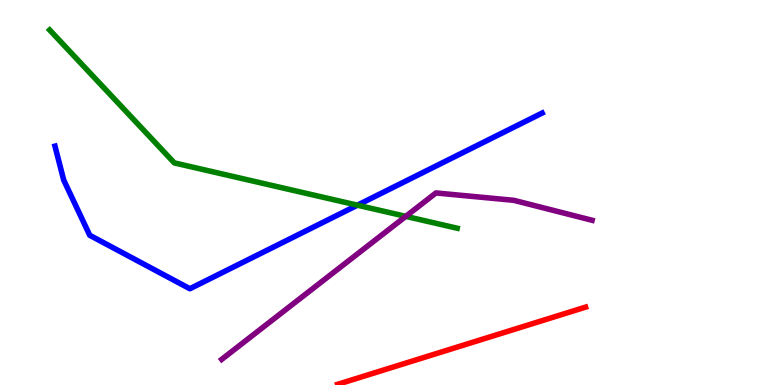[{'lines': ['blue', 'red'], 'intersections': []}, {'lines': ['green', 'red'], 'intersections': []}, {'lines': ['purple', 'red'], 'intersections': []}, {'lines': ['blue', 'green'], 'intersections': [{'x': 4.61, 'y': 4.67}]}, {'lines': ['blue', 'purple'], 'intersections': []}, {'lines': ['green', 'purple'], 'intersections': [{'x': 5.24, 'y': 4.38}]}]